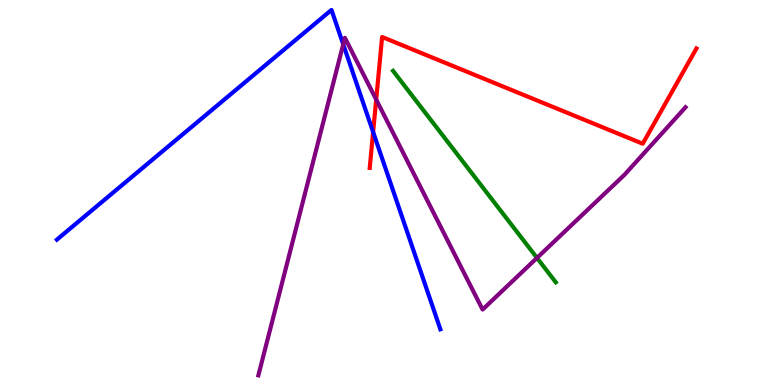[{'lines': ['blue', 'red'], 'intersections': [{'x': 4.81, 'y': 6.57}]}, {'lines': ['green', 'red'], 'intersections': []}, {'lines': ['purple', 'red'], 'intersections': [{'x': 4.85, 'y': 7.41}]}, {'lines': ['blue', 'green'], 'intersections': []}, {'lines': ['blue', 'purple'], 'intersections': [{'x': 4.43, 'y': 8.85}]}, {'lines': ['green', 'purple'], 'intersections': [{'x': 6.93, 'y': 3.3}]}]